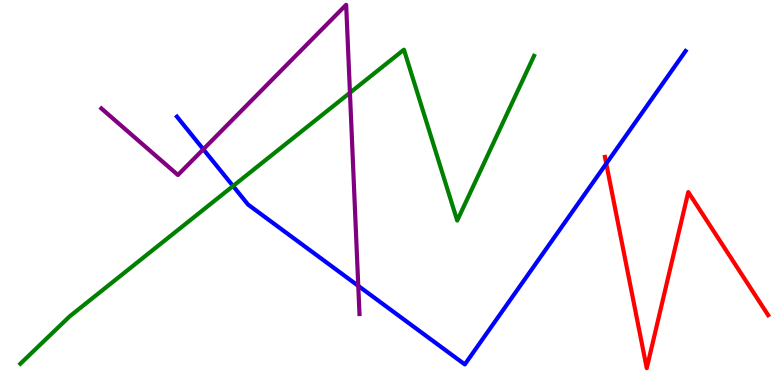[{'lines': ['blue', 'red'], 'intersections': [{'x': 7.82, 'y': 5.75}]}, {'lines': ['green', 'red'], 'intersections': []}, {'lines': ['purple', 'red'], 'intersections': []}, {'lines': ['blue', 'green'], 'intersections': [{'x': 3.01, 'y': 5.17}]}, {'lines': ['blue', 'purple'], 'intersections': [{'x': 2.62, 'y': 6.12}, {'x': 4.62, 'y': 2.58}]}, {'lines': ['green', 'purple'], 'intersections': [{'x': 4.52, 'y': 7.59}]}]